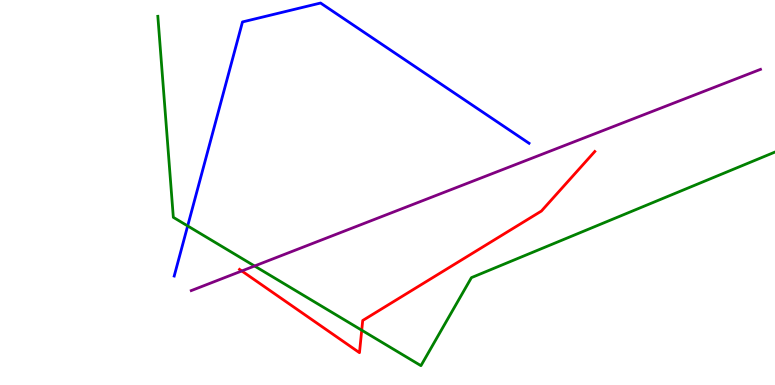[{'lines': ['blue', 'red'], 'intersections': []}, {'lines': ['green', 'red'], 'intersections': [{'x': 4.67, 'y': 1.42}]}, {'lines': ['purple', 'red'], 'intersections': [{'x': 3.12, 'y': 2.96}]}, {'lines': ['blue', 'green'], 'intersections': [{'x': 2.42, 'y': 4.13}]}, {'lines': ['blue', 'purple'], 'intersections': []}, {'lines': ['green', 'purple'], 'intersections': [{'x': 3.28, 'y': 3.09}]}]